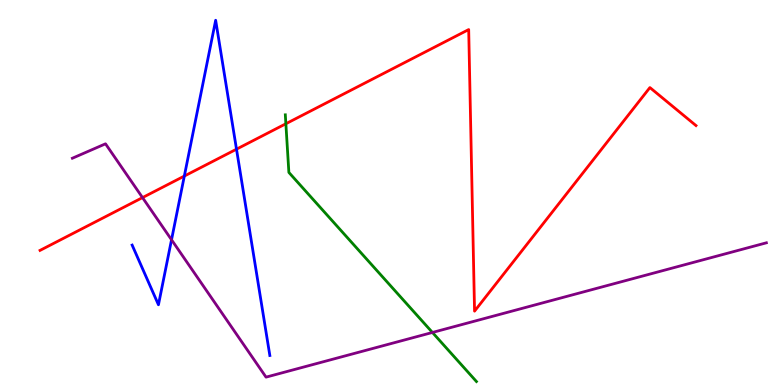[{'lines': ['blue', 'red'], 'intersections': [{'x': 2.38, 'y': 5.43}, {'x': 3.05, 'y': 6.13}]}, {'lines': ['green', 'red'], 'intersections': [{'x': 3.69, 'y': 6.79}]}, {'lines': ['purple', 'red'], 'intersections': [{'x': 1.84, 'y': 4.87}]}, {'lines': ['blue', 'green'], 'intersections': []}, {'lines': ['blue', 'purple'], 'intersections': [{'x': 2.21, 'y': 3.77}]}, {'lines': ['green', 'purple'], 'intersections': [{'x': 5.58, 'y': 1.36}]}]